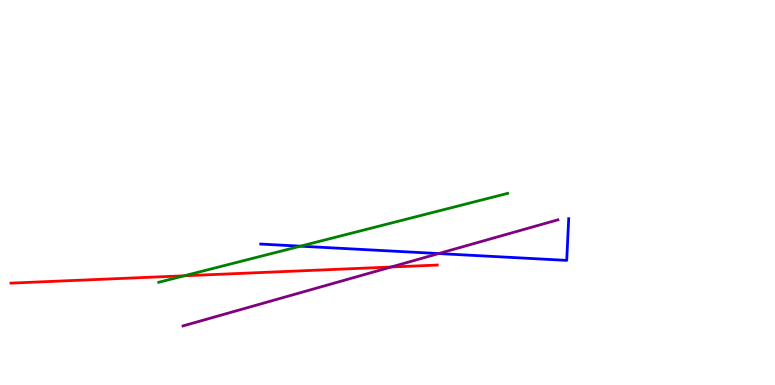[{'lines': ['blue', 'red'], 'intersections': []}, {'lines': ['green', 'red'], 'intersections': [{'x': 2.38, 'y': 2.84}]}, {'lines': ['purple', 'red'], 'intersections': [{'x': 5.05, 'y': 3.06}]}, {'lines': ['blue', 'green'], 'intersections': [{'x': 3.88, 'y': 3.61}]}, {'lines': ['blue', 'purple'], 'intersections': [{'x': 5.66, 'y': 3.41}]}, {'lines': ['green', 'purple'], 'intersections': []}]